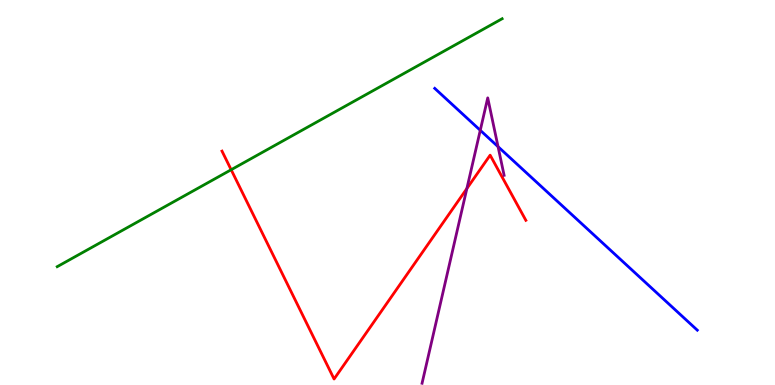[{'lines': ['blue', 'red'], 'intersections': []}, {'lines': ['green', 'red'], 'intersections': [{'x': 2.98, 'y': 5.59}]}, {'lines': ['purple', 'red'], 'intersections': [{'x': 6.02, 'y': 5.1}]}, {'lines': ['blue', 'green'], 'intersections': []}, {'lines': ['blue', 'purple'], 'intersections': [{'x': 6.2, 'y': 6.62}, {'x': 6.43, 'y': 6.19}]}, {'lines': ['green', 'purple'], 'intersections': []}]